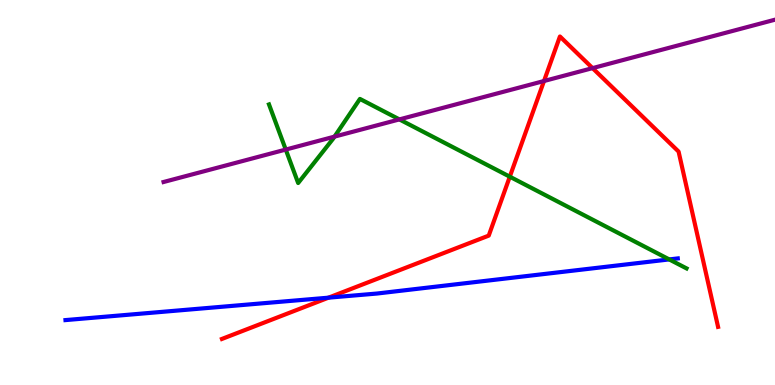[{'lines': ['blue', 'red'], 'intersections': [{'x': 4.24, 'y': 2.27}]}, {'lines': ['green', 'red'], 'intersections': [{'x': 6.58, 'y': 5.41}]}, {'lines': ['purple', 'red'], 'intersections': [{'x': 7.02, 'y': 7.9}, {'x': 7.65, 'y': 8.23}]}, {'lines': ['blue', 'green'], 'intersections': [{'x': 8.64, 'y': 3.26}]}, {'lines': ['blue', 'purple'], 'intersections': []}, {'lines': ['green', 'purple'], 'intersections': [{'x': 3.69, 'y': 6.12}, {'x': 4.32, 'y': 6.45}, {'x': 5.15, 'y': 6.9}]}]